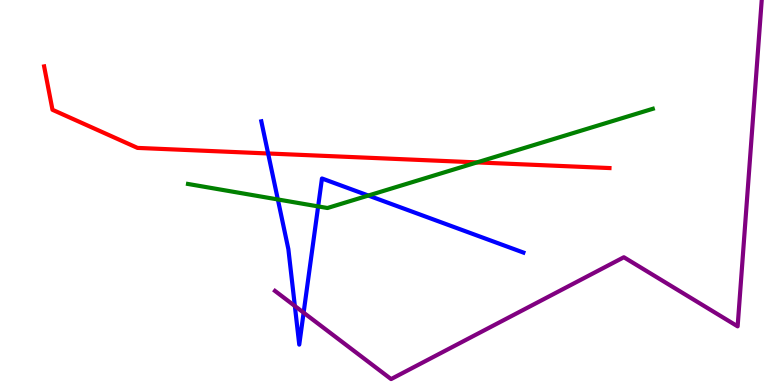[{'lines': ['blue', 'red'], 'intersections': [{'x': 3.46, 'y': 6.01}]}, {'lines': ['green', 'red'], 'intersections': [{'x': 6.16, 'y': 5.78}]}, {'lines': ['purple', 'red'], 'intersections': []}, {'lines': ['blue', 'green'], 'intersections': [{'x': 3.59, 'y': 4.82}, {'x': 4.11, 'y': 4.64}, {'x': 4.75, 'y': 4.92}]}, {'lines': ['blue', 'purple'], 'intersections': [{'x': 3.8, 'y': 2.05}, {'x': 3.92, 'y': 1.88}]}, {'lines': ['green', 'purple'], 'intersections': []}]